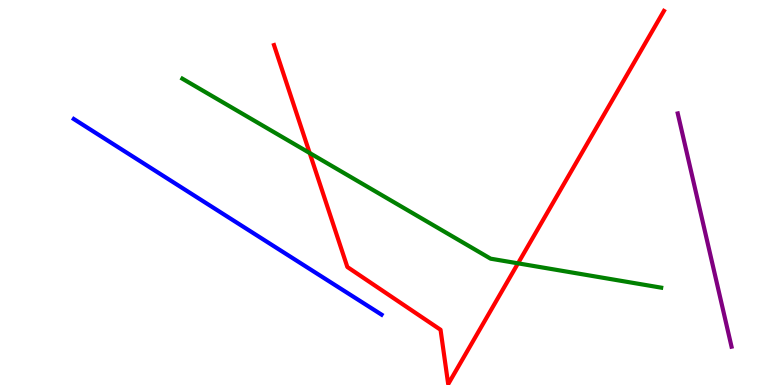[{'lines': ['blue', 'red'], 'intersections': []}, {'lines': ['green', 'red'], 'intersections': [{'x': 4.0, 'y': 6.03}, {'x': 6.68, 'y': 3.16}]}, {'lines': ['purple', 'red'], 'intersections': []}, {'lines': ['blue', 'green'], 'intersections': []}, {'lines': ['blue', 'purple'], 'intersections': []}, {'lines': ['green', 'purple'], 'intersections': []}]